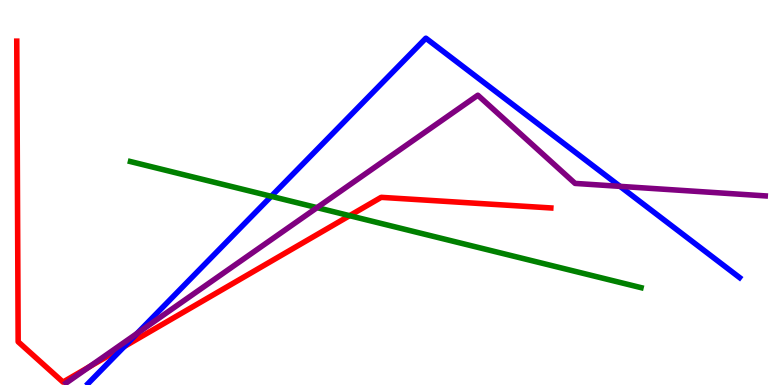[{'lines': ['blue', 'red'], 'intersections': [{'x': 1.6, 'y': 1.0}]}, {'lines': ['green', 'red'], 'intersections': [{'x': 4.51, 'y': 4.4}]}, {'lines': ['purple', 'red'], 'intersections': [{'x': 1.15, 'y': 0.474}]}, {'lines': ['blue', 'green'], 'intersections': [{'x': 3.5, 'y': 4.9}]}, {'lines': ['blue', 'purple'], 'intersections': [{'x': 1.77, 'y': 1.34}, {'x': 8.0, 'y': 5.16}]}, {'lines': ['green', 'purple'], 'intersections': [{'x': 4.09, 'y': 4.61}]}]